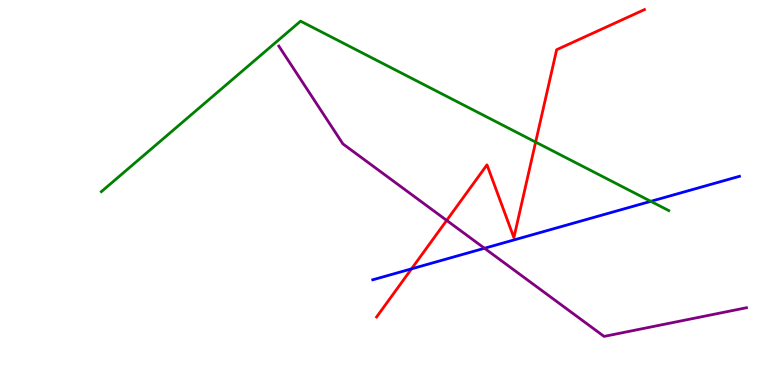[{'lines': ['blue', 'red'], 'intersections': [{'x': 5.31, 'y': 3.02}]}, {'lines': ['green', 'red'], 'intersections': [{'x': 6.91, 'y': 6.31}]}, {'lines': ['purple', 'red'], 'intersections': [{'x': 5.76, 'y': 4.28}]}, {'lines': ['blue', 'green'], 'intersections': [{'x': 8.4, 'y': 4.77}]}, {'lines': ['blue', 'purple'], 'intersections': [{'x': 6.25, 'y': 3.55}]}, {'lines': ['green', 'purple'], 'intersections': []}]